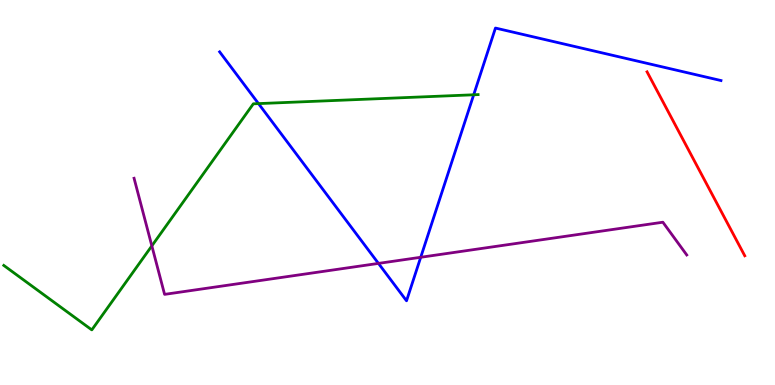[{'lines': ['blue', 'red'], 'intersections': []}, {'lines': ['green', 'red'], 'intersections': []}, {'lines': ['purple', 'red'], 'intersections': []}, {'lines': ['blue', 'green'], 'intersections': [{'x': 3.34, 'y': 7.31}, {'x': 6.11, 'y': 7.54}]}, {'lines': ['blue', 'purple'], 'intersections': [{'x': 4.88, 'y': 3.16}, {'x': 5.43, 'y': 3.32}]}, {'lines': ['green', 'purple'], 'intersections': [{'x': 1.96, 'y': 3.61}]}]